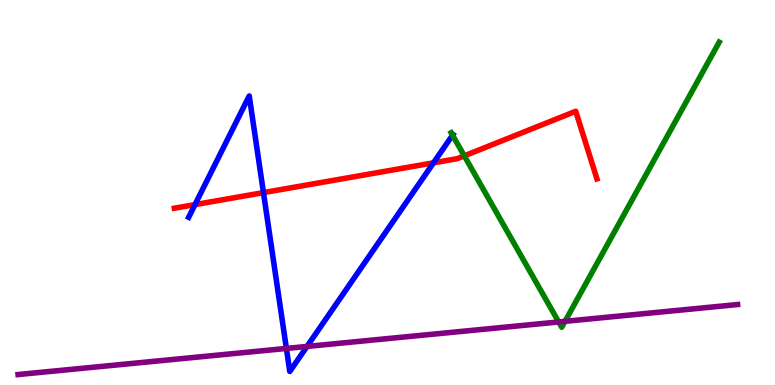[{'lines': ['blue', 'red'], 'intersections': [{'x': 2.52, 'y': 4.69}, {'x': 3.4, 'y': 5.0}, {'x': 5.59, 'y': 5.77}]}, {'lines': ['green', 'red'], 'intersections': [{'x': 5.99, 'y': 5.95}]}, {'lines': ['purple', 'red'], 'intersections': []}, {'lines': ['blue', 'green'], 'intersections': [{'x': 5.84, 'y': 6.49}]}, {'lines': ['blue', 'purple'], 'intersections': [{'x': 3.7, 'y': 0.95}, {'x': 3.96, 'y': 1.0}]}, {'lines': ['green', 'purple'], 'intersections': [{'x': 7.21, 'y': 1.64}, {'x': 7.29, 'y': 1.65}]}]